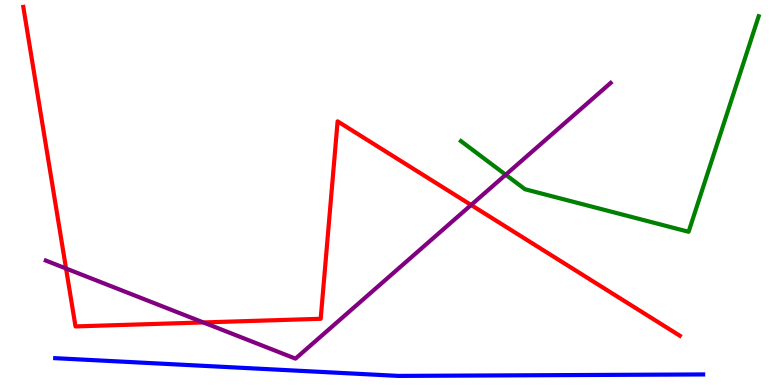[{'lines': ['blue', 'red'], 'intersections': []}, {'lines': ['green', 'red'], 'intersections': []}, {'lines': ['purple', 'red'], 'intersections': [{'x': 0.852, 'y': 3.03}, {'x': 2.62, 'y': 1.63}, {'x': 6.08, 'y': 4.68}]}, {'lines': ['blue', 'green'], 'intersections': []}, {'lines': ['blue', 'purple'], 'intersections': []}, {'lines': ['green', 'purple'], 'intersections': [{'x': 6.53, 'y': 5.46}]}]